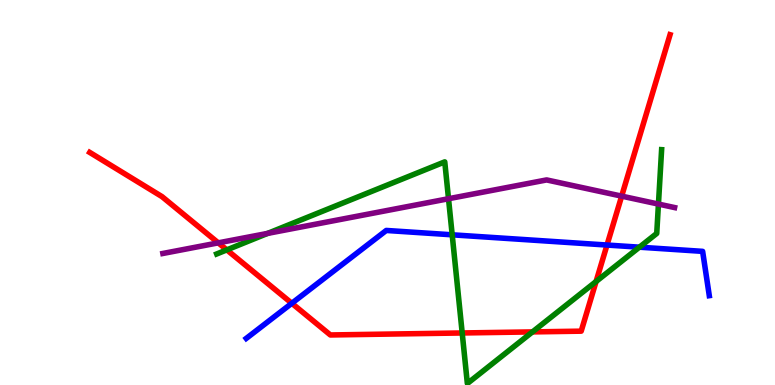[{'lines': ['blue', 'red'], 'intersections': [{'x': 3.77, 'y': 2.12}, {'x': 7.83, 'y': 3.64}]}, {'lines': ['green', 'red'], 'intersections': [{'x': 2.93, 'y': 3.51}, {'x': 5.96, 'y': 1.35}, {'x': 6.87, 'y': 1.38}, {'x': 7.69, 'y': 2.69}]}, {'lines': ['purple', 'red'], 'intersections': [{'x': 2.82, 'y': 3.69}, {'x': 8.02, 'y': 4.91}]}, {'lines': ['blue', 'green'], 'intersections': [{'x': 5.83, 'y': 3.9}, {'x': 8.25, 'y': 3.58}]}, {'lines': ['blue', 'purple'], 'intersections': []}, {'lines': ['green', 'purple'], 'intersections': [{'x': 3.45, 'y': 3.94}, {'x': 5.79, 'y': 4.84}, {'x': 8.5, 'y': 4.7}]}]